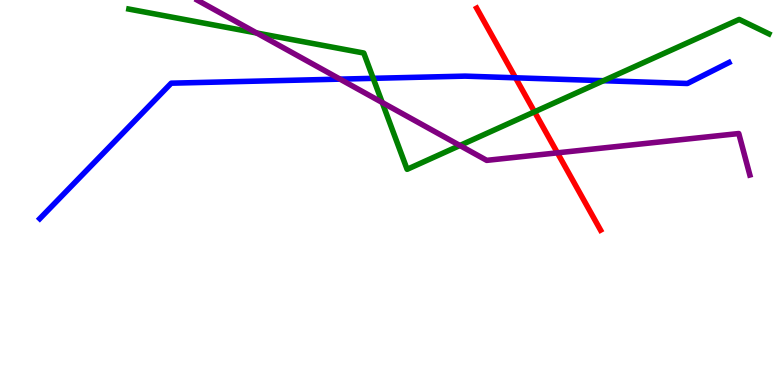[{'lines': ['blue', 'red'], 'intersections': [{'x': 6.65, 'y': 7.98}]}, {'lines': ['green', 'red'], 'intersections': [{'x': 6.9, 'y': 7.1}]}, {'lines': ['purple', 'red'], 'intersections': [{'x': 7.19, 'y': 6.03}]}, {'lines': ['blue', 'green'], 'intersections': [{'x': 4.82, 'y': 7.97}, {'x': 7.79, 'y': 7.9}]}, {'lines': ['blue', 'purple'], 'intersections': [{'x': 4.39, 'y': 7.94}]}, {'lines': ['green', 'purple'], 'intersections': [{'x': 3.31, 'y': 9.14}, {'x': 4.93, 'y': 7.34}, {'x': 5.93, 'y': 6.22}]}]